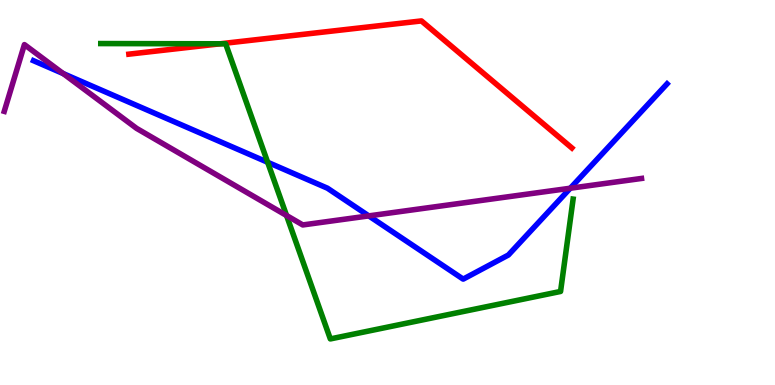[{'lines': ['blue', 'red'], 'intersections': []}, {'lines': ['green', 'red'], 'intersections': [{'x': 2.84, 'y': 8.86}]}, {'lines': ['purple', 'red'], 'intersections': []}, {'lines': ['blue', 'green'], 'intersections': [{'x': 3.45, 'y': 5.79}]}, {'lines': ['blue', 'purple'], 'intersections': [{'x': 0.816, 'y': 8.09}, {'x': 4.76, 'y': 4.39}, {'x': 7.36, 'y': 5.11}]}, {'lines': ['green', 'purple'], 'intersections': [{'x': 3.7, 'y': 4.4}]}]